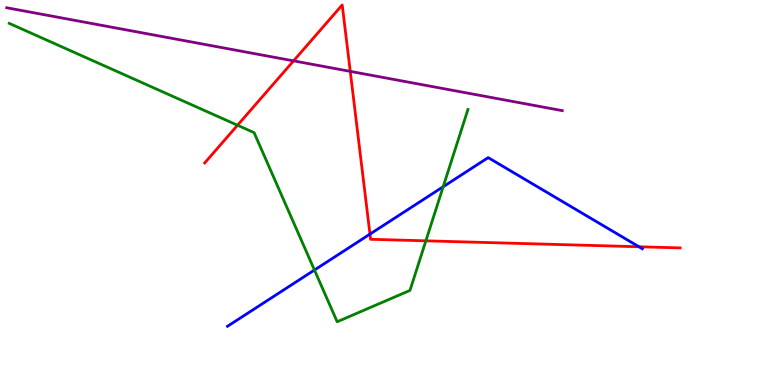[{'lines': ['blue', 'red'], 'intersections': [{'x': 4.77, 'y': 3.92}, {'x': 8.24, 'y': 3.59}]}, {'lines': ['green', 'red'], 'intersections': [{'x': 3.06, 'y': 6.75}, {'x': 5.49, 'y': 3.74}]}, {'lines': ['purple', 'red'], 'intersections': [{'x': 3.79, 'y': 8.42}, {'x': 4.52, 'y': 8.15}]}, {'lines': ['blue', 'green'], 'intersections': [{'x': 4.06, 'y': 2.99}, {'x': 5.72, 'y': 5.15}]}, {'lines': ['blue', 'purple'], 'intersections': []}, {'lines': ['green', 'purple'], 'intersections': []}]